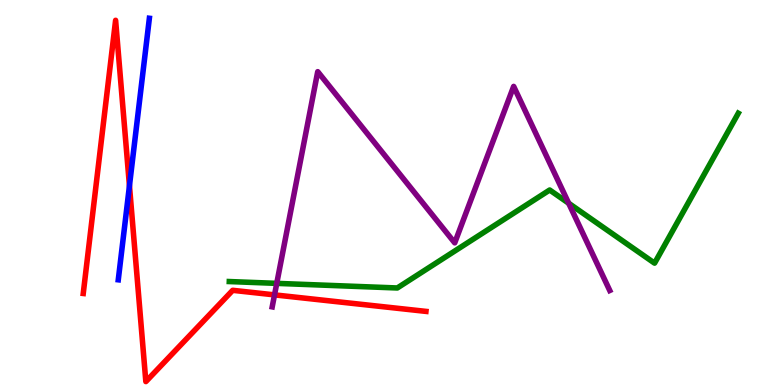[{'lines': ['blue', 'red'], 'intersections': [{'x': 1.67, 'y': 5.17}]}, {'lines': ['green', 'red'], 'intersections': []}, {'lines': ['purple', 'red'], 'intersections': [{'x': 3.54, 'y': 2.34}]}, {'lines': ['blue', 'green'], 'intersections': []}, {'lines': ['blue', 'purple'], 'intersections': []}, {'lines': ['green', 'purple'], 'intersections': [{'x': 3.57, 'y': 2.64}, {'x': 7.34, 'y': 4.72}]}]